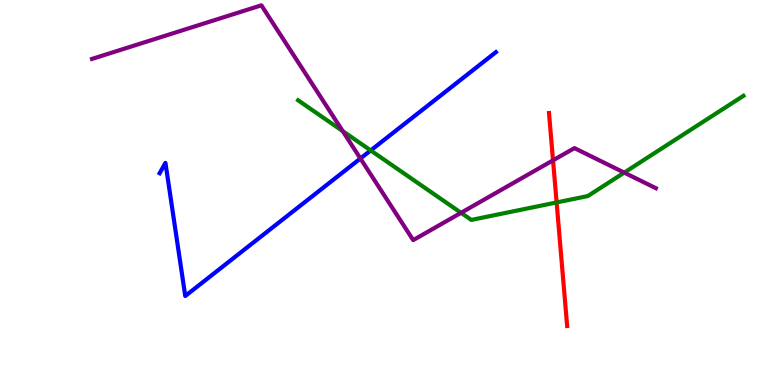[{'lines': ['blue', 'red'], 'intersections': []}, {'lines': ['green', 'red'], 'intersections': [{'x': 7.18, 'y': 4.74}]}, {'lines': ['purple', 'red'], 'intersections': [{'x': 7.14, 'y': 5.84}]}, {'lines': ['blue', 'green'], 'intersections': [{'x': 4.78, 'y': 6.09}]}, {'lines': ['blue', 'purple'], 'intersections': [{'x': 4.65, 'y': 5.88}]}, {'lines': ['green', 'purple'], 'intersections': [{'x': 4.42, 'y': 6.6}, {'x': 5.95, 'y': 4.47}, {'x': 8.05, 'y': 5.52}]}]